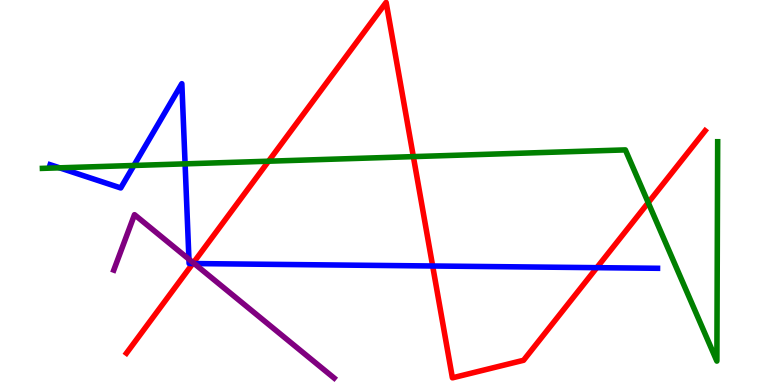[{'lines': ['blue', 'red'], 'intersections': [{'x': 2.49, 'y': 3.15}, {'x': 5.58, 'y': 3.09}, {'x': 7.7, 'y': 3.05}]}, {'lines': ['green', 'red'], 'intersections': [{'x': 3.47, 'y': 5.81}, {'x': 5.33, 'y': 5.93}, {'x': 8.36, 'y': 4.74}]}, {'lines': ['purple', 'red'], 'intersections': [{'x': 2.49, 'y': 3.17}]}, {'lines': ['blue', 'green'], 'intersections': [{'x': 0.769, 'y': 5.64}, {'x': 1.73, 'y': 5.7}, {'x': 2.39, 'y': 5.74}]}, {'lines': ['blue', 'purple'], 'intersections': [{'x': 2.44, 'y': 3.27}, {'x': 2.51, 'y': 3.15}]}, {'lines': ['green', 'purple'], 'intersections': []}]